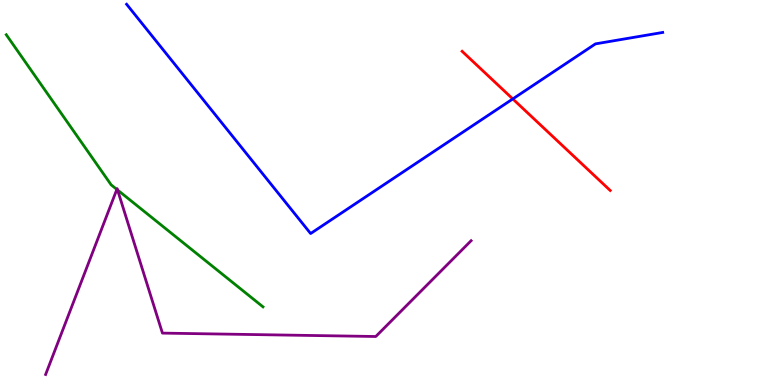[{'lines': ['blue', 'red'], 'intersections': [{'x': 6.62, 'y': 7.43}]}, {'lines': ['green', 'red'], 'intersections': []}, {'lines': ['purple', 'red'], 'intersections': []}, {'lines': ['blue', 'green'], 'intersections': []}, {'lines': ['blue', 'purple'], 'intersections': []}, {'lines': ['green', 'purple'], 'intersections': [{'x': 1.51, 'y': 5.08}, {'x': 1.52, 'y': 5.07}]}]